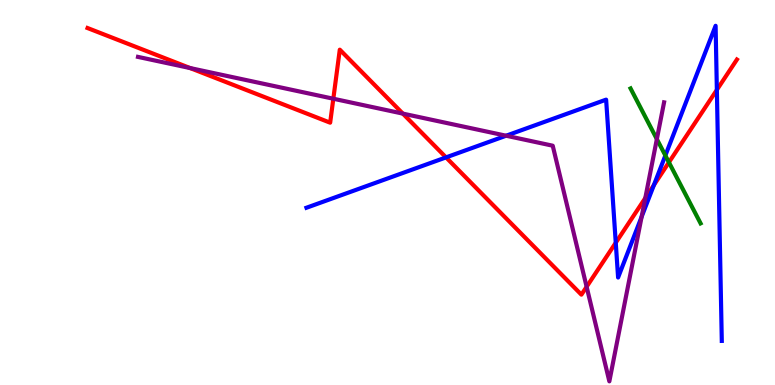[{'lines': ['blue', 'red'], 'intersections': [{'x': 5.76, 'y': 5.91}, {'x': 7.95, 'y': 3.7}, {'x': 8.44, 'y': 5.19}, {'x': 9.25, 'y': 7.67}]}, {'lines': ['green', 'red'], 'intersections': [{'x': 8.63, 'y': 5.78}]}, {'lines': ['purple', 'red'], 'intersections': [{'x': 2.45, 'y': 8.23}, {'x': 4.3, 'y': 7.44}, {'x': 5.2, 'y': 7.05}, {'x': 7.57, 'y': 2.55}, {'x': 8.33, 'y': 4.86}]}, {'lines': ['blue', 'green'], 'intersections': [{'x': 8.59, 'y': 5.96}]}, {'lines': ['blue', 'purple'], 'intersections': [{'x': 6.53, 'y': 6.47}, {'x': 8.28, 'y': 4.37}]}, {'lines': ['green', 'purple'], 'intersections': [{'x': 8.48, 'y': 6.39}]}]